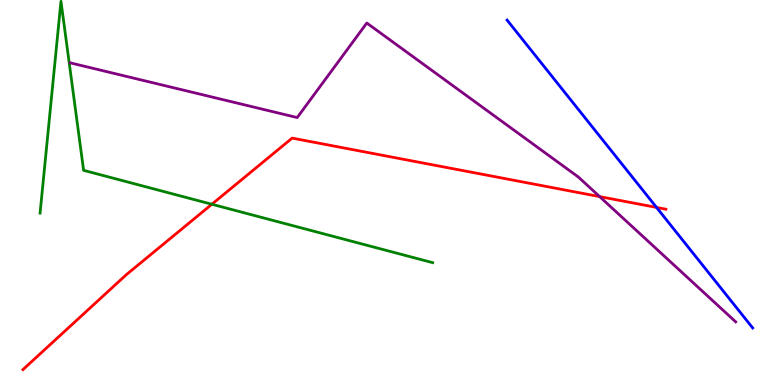[{'lines': ['blue', 'red'], 'intersections': [{'x': 8.47, 'y': 4.61}]}, {'lines': ['green', 'red'], 'intersections': [{'x': 2.73, 'y': 4.69}]}, {'lines': ['purple', 'red'], 'intersections': [{'x': 7.74, 'y': 4.89}]}, {'lines': ['blue', 'green'], 'intersections': []}, {'lines': ['blue', 'purple'], 'intersections': []}, {'lines': ['green', 'purple'], 'intersections': []}]